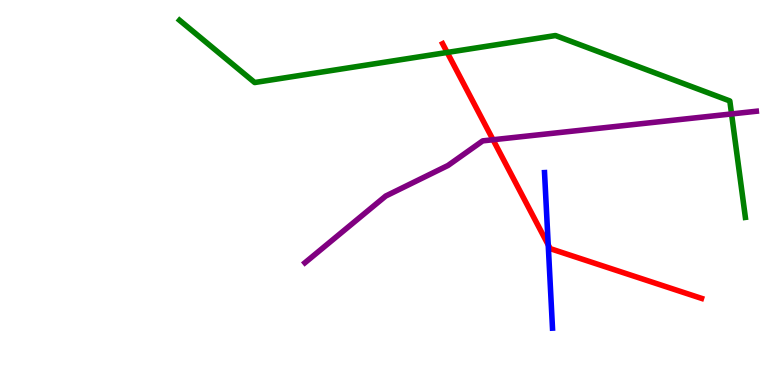[{'lines': ['blue', 'red'], 'intersections': [{'x': 7.07, 'y': 3.64}]}, {'lines': ['green', 'red'], 'intersections': [{'x': 5.77, 'y': 8.64}]}, {'lines': ['purple', 'red'], 'intersections': [{'x': 6.36, 'y': 6.37}]}, {'lines': ['blue', 'green'], 'intersections': []}, {'lines': ['blue', 'purple'], 'intersections': []}, {'lines': ['green', 'purple'], 'intersections': [{'x': 9.44, 'y': 7.04}]}]